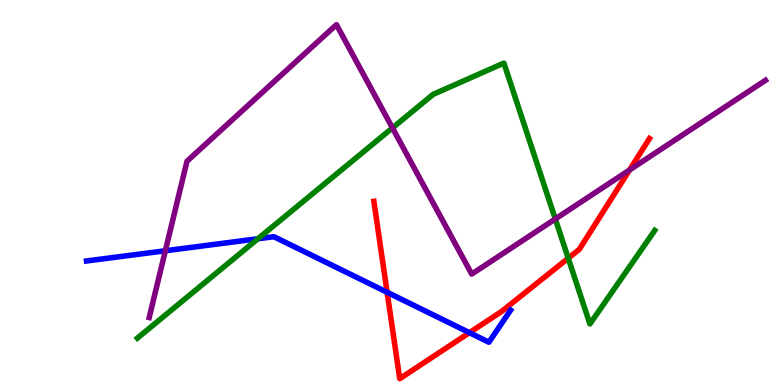[{'lines': ['blue', 'red'], 'intersections': [{'x': 5.0, 'y': 2.41}, {'x': 6.06, 'y': 1.36}]}, {'lines': ['green', 'red'], 'intersections': [{'x': 7.33, 'y': 3.29}]}, {'lines': ['purple', 'red'], 'intersections': [{'x': 8.12, 'y': 5.59}]}, {'lines': ['blue', 'green'], 'intersections': [{'x': 3.33, 'y': 3.8}]}, {'lines': ['blue', 'purple'], 'intersections': [{'x': 2.13, 'y': 3.49}]}, {'lines': ['green', 'purple'], 'intersections': [{'x': 5.06, 'y': 6.68}, {'x': 7.17, 'y': 4.31}]}]